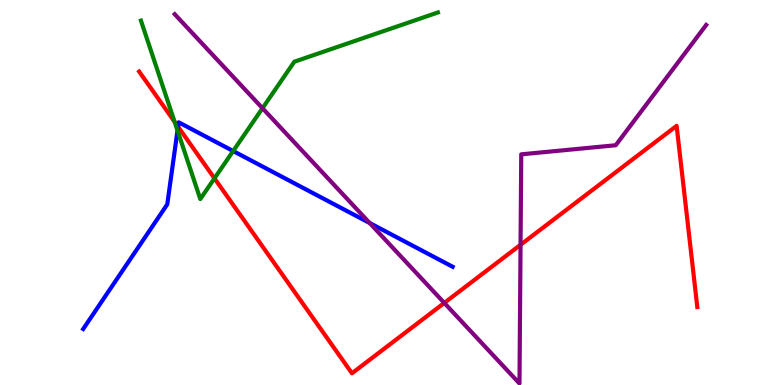[{'lines': ['blue', 'red'], 'intersections': [{'x': 2.3, 'y': 6.71}]}, {'lines': ['green', 'red'], 'intersections': [{'x': 2.25, 'y': 6.84}, {'x': 2.77, 'y': 5.37}]}, {'lines': ['purple', 'red'], 'intersections': [{'x': 5.73, 'y': 2.13}, {'x': 6.72, 'y': 3.64}]}, {'lines': ['blue', 'green'], 'intersections': [{'x': 2.29, 'y': 6.61}, {'x': 3.01, 'y': 6.08}]}, {'lines': ['blue', 'purple'], 'intersections': [{'x': 4.77, 'y': 4.21}]}, {'lines': ['green', 'purple'], 'intersections': [{'x': 3.39, 'y': 7.19}]}]